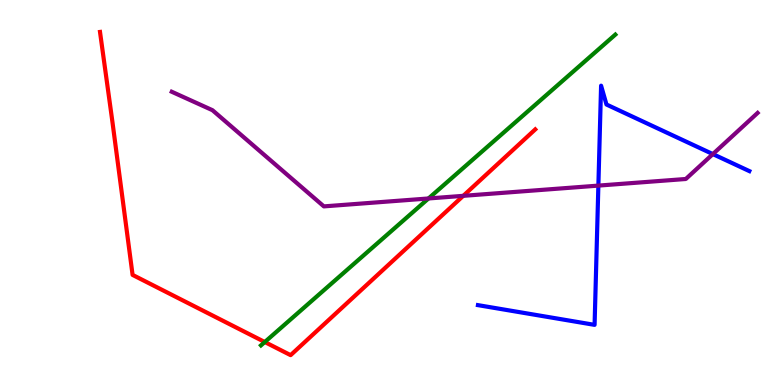[{'lines': ['blue', 'red'], 'intersections': []}, {'lines': ['green', 'red'], 'intersections': [{'x': 3.42, 'y': 1.12}]}, {'lines': ['purple', 'red'], 'intersections': [{'x': 5.98, 'y': 4.91}]}, {'lines': ['blue', 'green'], 'intersections': []}, {'lines': ['blue', 'purple'], 'intersections': [{'x': 7.72, 'y': 5.18}, {'x': 9.2, 'y': 6.0}]}, {'lines': ['green', 'purple'], 'intersections': [{'x': 5.53, 'y': 4.85}]}]